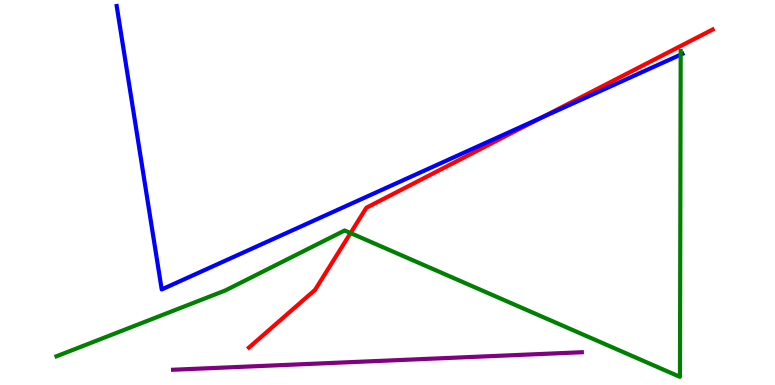[{'lines': ['blue', 'red'], 'intersections': [{'x': 6.99, 'y': 6.94}]}, {'lines': ['green', 'red'], 'intersections': [{'x': 4.52, 'y': 3.95}]}, {'lines': ['purple', 'red'], 'intersections': []}, {'lines': ['blue', 'green'], 'intersections': [{'x': 8.78, 'y': 8.58}]}, {'lines': ['blue', 'purple'], 'intersections': []}, {'lines': ['green', 'purple'], 'intersections': []}]